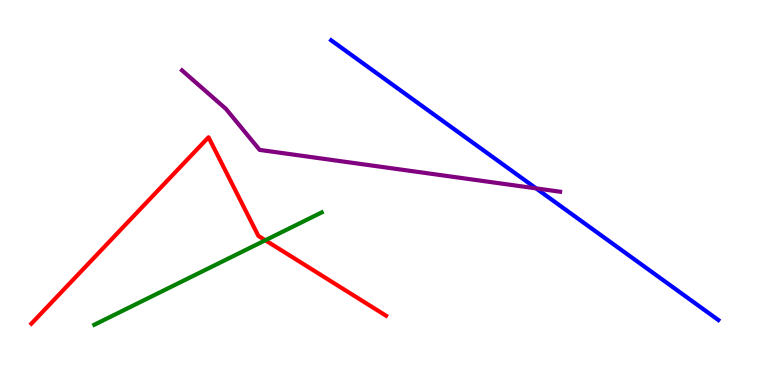[{'lines': ['blue', 'red'], 'intersections': []}, {'lines': ['green', 'red'], 'intersections': [{'x': 3.42, 'y': 3.76}]}, {'lines': ['purple', 'red'], 'intersections': []}, {'lines': ['blue', 'green'], 'intersections': []}, {'lines': ['blue', 'purple'], 'intersections': [{'x': 6.92, 'y': 5.11}]}, {'lines': ['green', 'purple'], 'intersections': []}]